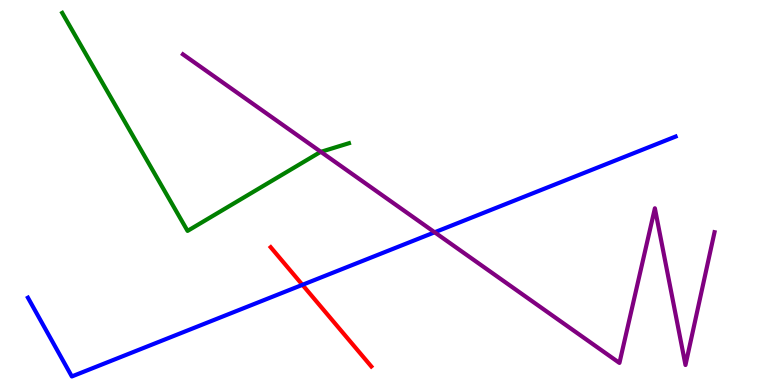[{'lines': ['blue', 'red'], 'intersections': [{'x': 3.9, 'y': 2.6}]}, {'lines': ['green', 'red'], 'intersections': []}, {'lines': ['purple', 'red'], 'intersections': []}, {'lines': ['blue', 'green'], 'intersections': []}, {'lines': ['blue', 'purple'], 'intersections': [{'x': 5.61, 'y': 3.97}]}, {'lines': ['green', 'purple'], 'intersections': [{'x': 4.14, 'y': 6.06}]}]